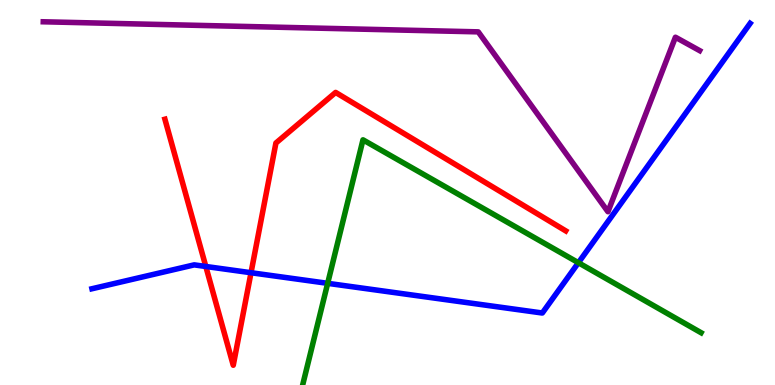[{'lines': ['blue', 'red'], 'intersections': [{'x': 2.66, 'y': 3.08}, {'x': 3.24, 'y': 2.92}]}, {'lines': ['green', 'red'], 'intersections': []}, {'lines': ['purple', 'red'], 'intersections': []}, {'lines': ['blue', 'green'], 'intersections': [{'x': 4.23, 'y': 2.64}, {'x': 7.46, 'y': 3.18}]}, {'lines': ['blue', 'purple'], 'intersections': []}, {'lines': ['green', 'purple'], 'intersections': []}]